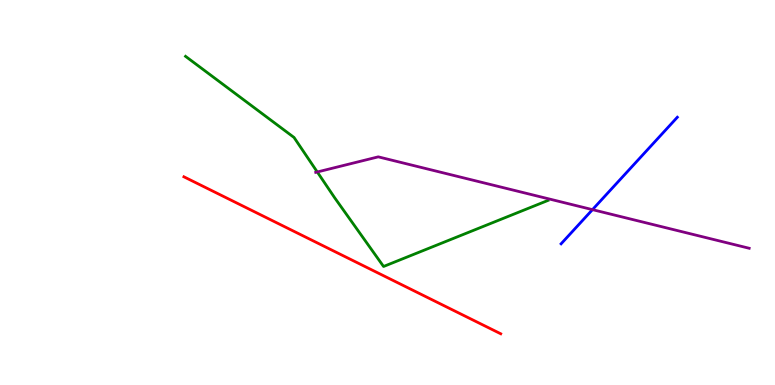[{'lines': ['blue', 'red'], 'intersections': []}, {'lines': ['green', 'red'], 'intersections': []}, {'lines': ['purple', 'red'], 'intersections': []}, {'lines': ['blue', 'green'], 'intersections': []}, {'lines': ['blue', 'purple'], 'intersections': [{'x': 7.64, 'y': 4.55}]}, {'lines': ['green', 'purple'], 'intersections': [{'x': 4.09, 'y': 5.53}]}]